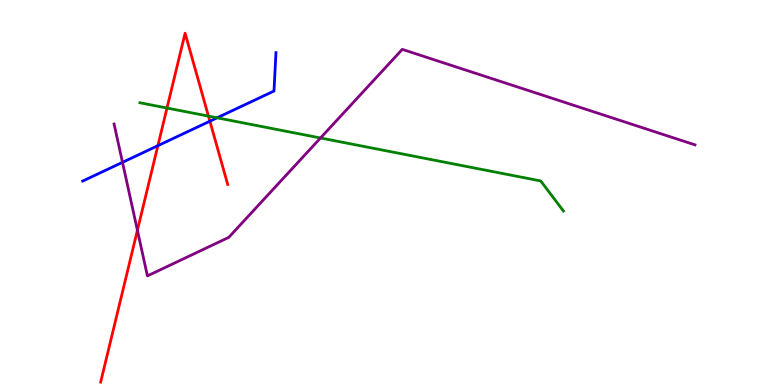[{'lines': ['blue', 'red'], 'intersections': [{'x': 2.04, 'y': 6.22}, {'x': 2.71, 'y': 6.85}]}, {'lines': ['green', 'red'], 'intersections': [{'x': 2.15, 'y': 7.19}, {'x': 2.69, 'y': 6.98}]}, {'lines': ['purple', 'red'], 'intersections': [{'x': 1.77, 'y': 4.02}]}, {'lines': ['blue', 'green'], 'intersections': [{'x': 2.8, 'y': 6.94}]}, {'lines': ['blue', 'purple'], 'intersections': [{'x': 1.58, 'y': 5.78}]}, {'lines': ['green', 'purple'], 'intersections': [{'x': 4.14, 'y': 6.42}]}]